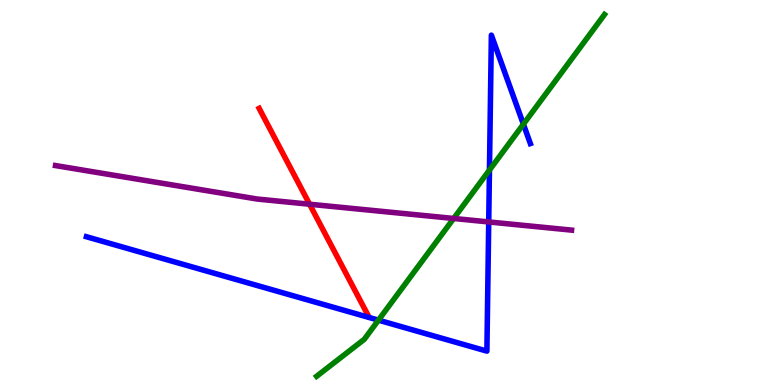[{'lines': ['blue', 'red'], 'intersections': []}, {'lines': ['green', 'red'], 'intersections': []}, {'lines': ['purple', 'red'], 'intersections': [{'x': 3.99, 'y': 4.7}]}, {'lines': ['blue', 'green'], 'intersections': [{'x': 4.88, 'y': 1.68}, {'x': 6.32, 'y': 5.58}, {'x': 6.75, 'y': 6.77}]}, {'lines': ['blue', 'purple'], 'intersections': [{'x': 6.31, 'y': 4.24}]}, {'lines': ['green', 'purple'], 'intersections': [{'x': 5.85, 'y': 4.33}]}]